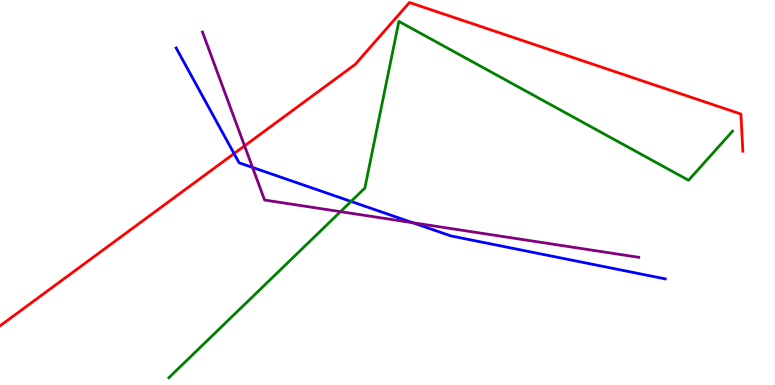[{'lines': ['blue', 'red'], 'intersections': [{'x': 3.02, 'y': 6.01}]}, {'lines': ['green', 'red'], 'intersections': []}, {'lines': ['purple', 'red'], 'intersections': [{'x': 3.16, 'y': 6.21}]}, {'lines': ['blue', 'green'], 'intersections': [{'x': 4.53, 'y': 4.77}]}, {'lines': ['blue', 'purple'], 'intersections': [{'x': 3.26, 'y': 5.65}, {'x': 5.32, 'y': 4.22}]}, {'lines': ['green', 'purple'], 'intersections': [{'x': 4.39, 'y': 4.5}]}]